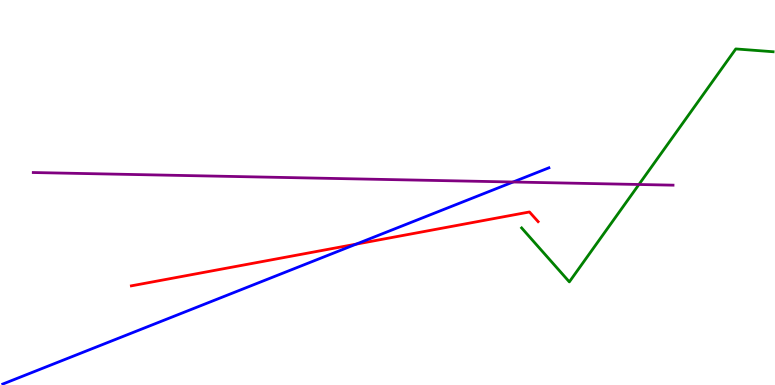[{'lines': ['blue', 'red'], 'intersections': [{'x': 4.6, 'y': 3.66}]}, {'lines': ['green', 'red'], 'intersections': []}, {'lines': ['purple', 'red'], 'intersections': []}, {'lines': ['blue', 'green'], 'intersections': []}, {'lines': ['blue', 'purple'], 'intersections': [{'x': 6.62, 'y': 5.27}]}, {'lines': ['green', 'purple'], 'intersections': [{'x': 8.24, 'y': 5.21}]}]